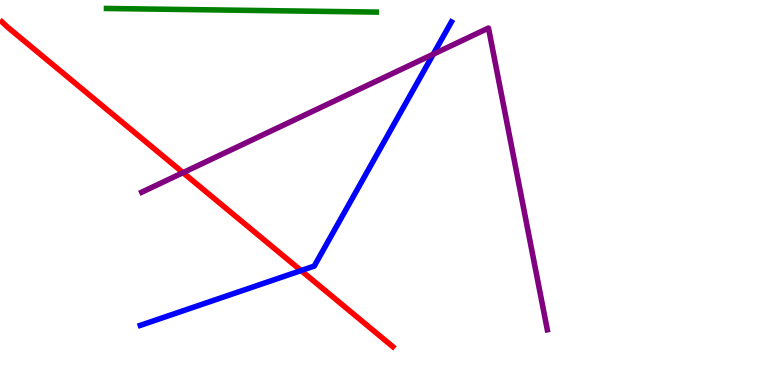[{'lines': ['blue', 'red'], 'intersections': [{'x': 3.88, 'y': 2.97}]}, {'lines': ['green', 'red'], 'intersections': []}, {'lines': ['purple', 'red'], 'intersections': [{'x': 2.36, 'y': 5.52}]}, {'lines': ['blue', 'green'], 'intersections': []}, {'lines': ['blue', 'purple'], 'intersections': [{'x': 5.59, 'y': 8.59}]}, {'lines': ['green', 'purple'], 'intersections': []}]